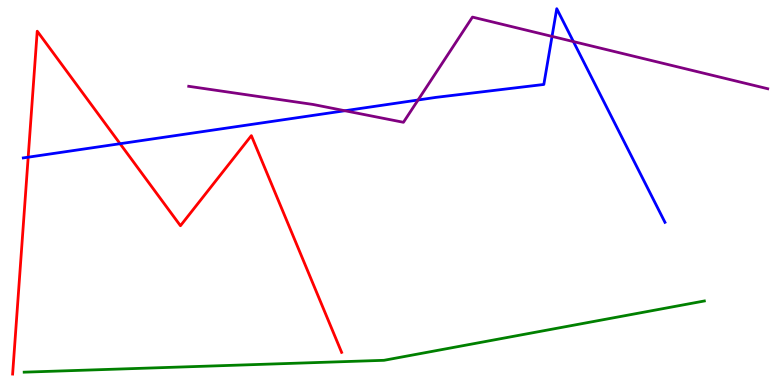[{'lines': ['blue', 'red'], 'intersections': [{'x': 0.364, 'y': 5.92}, {'x': 1.55, 'y': 6.27}]}, {'lines': ['green', 'red'], 'intersections': []}, {'lines': ['purple', 'red'], 'intersections': []}, {'lines': ['blue', 'green'], 'intersections': []}, {'lines': ['blue', 'purple'], 'intersections': [{'x': 4.45, 'y': 7.12}, {'x': 5.39, 'y': 7.4}, {'x': 7.12, 'y': 9.05}, {'x': 7.4, 'y': 8.92}]}, {'lines': ['green', 'purple'], 'intersections': []}]